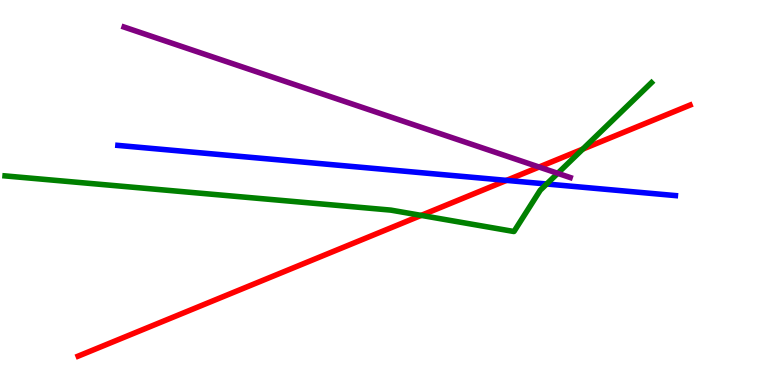[{'lines': ['blue', 'red'], 'intersections': [{'x': 6.54, 'y': 5.31}]}, {'lines': ['green', 'red'], 'intersections': [{'x': 5.43, 'y': 4.41}, {'x': 7.52, 'y': 6.13}]}, {'lines': ['purple', 'red'], 'intersections': [{'x': 6.96, 'y': 5.66}]}, {'lines': ['blue', 'green'], 'intersections': [{'x': 7.05, 'y': 5.22}]}, {'lines': ['blue', 'purple'], 'intersections': []}, {'lines': ['green', 'purple'], 'intersections': [{'x': 7.2, 'y': 5.5}]}]